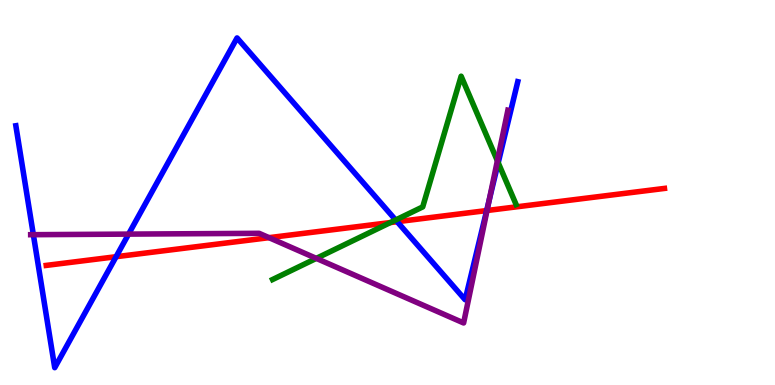[{'lines': ['blue', 'red'], 'intersections': [{'x': 1.5, 'y': 3.33}, {'x': 5.12, 'y': 4.24}, {'x': 6.28, 'y': 4.53}]}, {'lines': ['green', 'red'], 'intersections': [{'x': 5.04, 'y': 4.22}]}, {'lines': ['purple', 'red'], 'intersections': [{'x': 3.47, 'y': 3.83}, {'x': 6.28, 'y': 4.53}]}, {'lines': ['blue', 'green'], 'intersections': [{'x': 5.11, 'y': 4.29}, {'x': 6.43, 'y': 5.77}]}, {'lines': ['blue', 'purple'], 'intersections': [{'x': 0.43, 'y': 3.9}, {'x': 1.66, 'y': 3.92}, {'x': 6.31, 'y': 4.79}]}, {'lines': ['green', 'purple'], 'intersections': [{'x': 4.08, 'y': 3.29}, {'x': 6.42, 'y': 5.82}]}]